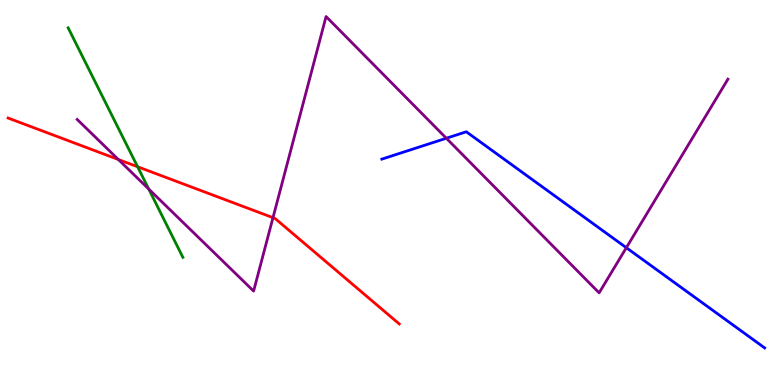[{'lines': ['blue', 'red'], 'intersections': []}, {'lines': ['green', 'red'], 'intersections': [{'x': 1.78, 'y': 5.67}]}, {'lines': ['purple', 'red'], 'intersections': [{'x': 1.53, 'y': 5.86}, {'x': 3.52, 'y': 4.35}]}, {'lines': ['blue', 'green'], 'intersections': []}, {'lines': ['blue', 'purple'], 'intersections': [{'x': 5.76, 'y': 6.41}, {'x': 8.08, 'y': 3.57}]}, {'lines': ['green', 'purple'], 'intersections': [{'x': 1.92, 'y': 5.09}]}]